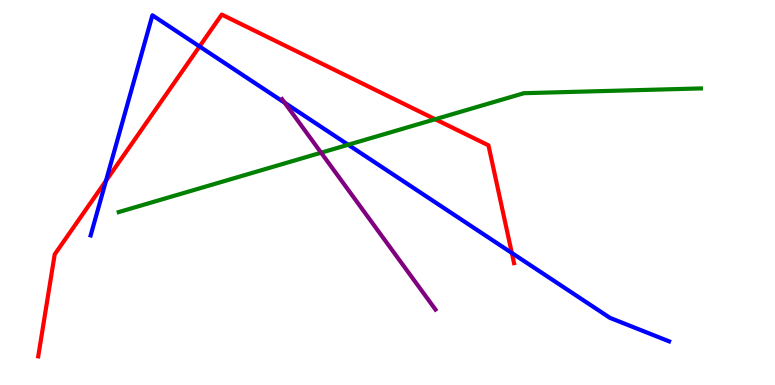[{'lines': ['blue', 'red'], 'intersections': [{'x': 1.37, 'y': 5.3}, {'x': 2.57, 'y': 8.79}, {'x': 6.6, 'y': 3.43}]}, {'lines': ['green', 'red'], 'intersections': [{'x': 5.62, 'y': 6.9}]}, {'lines': ['purple', 'red'], 'intersections': []}, {'lines': ['blue', 'green'], 'intersections': [{'x': 4.49, 'y': 6.24}]}, {'lines': ['blue', 'purple'], 'intersections': [{'x': 3.67, 'y': 7.33}]}, {'lines': ['green', 'purple'], 'intersections': [{'x': 4.14, 'y': 6.03}]}]